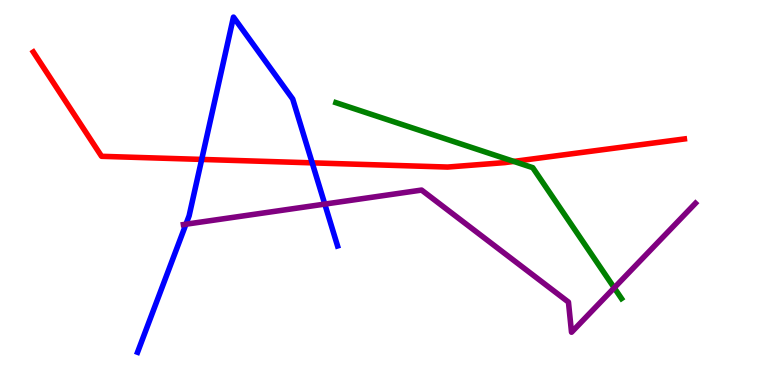[{'lines': ['blue', 'red'], 'intersections': [{'x': 2.6, 'y': 5.86}, {'x': 4.03, 'y': 5.77}]}, {'lines': ['green', 'red'], 'intersections': [{'x': 6.63, 'y': 5.81}]}, {'lines': ['purple', 'red'], 'intersections': []}, {'lines': ['blue', 'green'], 'intersections': []}, {'lines': ['blue', 'purple'], 'intersections': [{'x': 2.4, 'y': 4.18}, {'x': 4.19, 'y': 4.7}]}, {'lines': ['green', 'purple'], 'intersections': [{'x': 7.93, 'y': 2.52}]}]